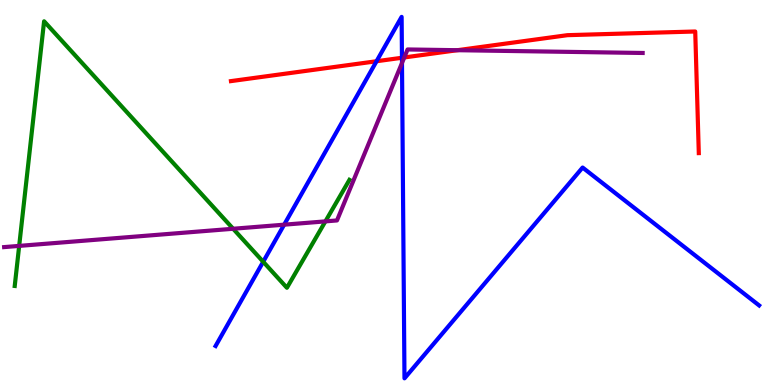[{'lines': ['blue', 'red'], 'intersections': [{'x': 4.86, 'y': 8.41}, {'x': 5.19, 'y': 8.5}]}, {'lines': ['green', 'red'], 'intersections': []}, {'lines': ['purple', 'red'], 'intersections': [{'x': 5.22, 'y': 8.51}, {'x': 5.9, 'y': 8.7}]}, {'lines': ['blue', 'green'], 'intersections': [{'x': 3.4, 'y': 3.2}]}, {'lines': ['blue', 'purple'], 'intersections': [{'x': 3.67, 'y': 4.16}, {'x': 5.19, 'y': 8.36}]}, {'lines': ['green', 'purple'], 'intersections': [{'x': 0.247, 'y': 3.61}, {'x': 3.01, 'y': 4.06}, {'x': 4.2, 'y': 4.25}]}]